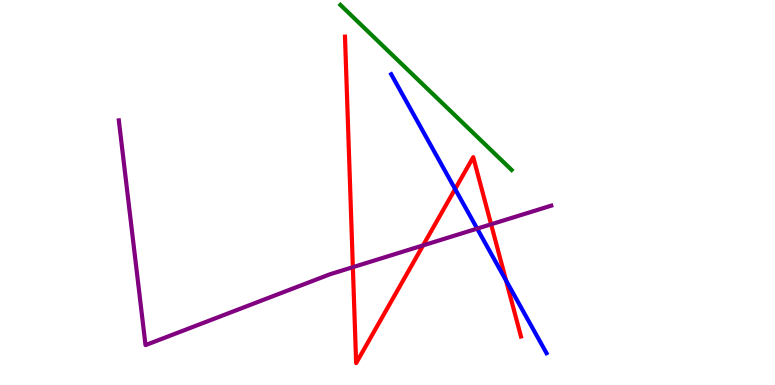[{'lines': ['blue', 'red'], 'intersections': [{'x': 5.87, 'y': 5.09}, {'x': 6.53, 'y': 2.71}]}, {'lines': ['green', 'red'], 'intersections': []}, {'lines': ['purple', 'red'], 'intersections': [{'x': 4.55, 'y': 3.06}, {'x': 5.46, 'y': 3.63}, {'x': 6.34, 'y': 4.17}]}, {'lines': ['blue', 'green'], 'intersections': []}, {'lines': ['blue', 'purple'], 'intersections': [{'x': 6.16, 'y': 4.06}]}, {'lines': ['green', 'purple'], 'intersections': []}]